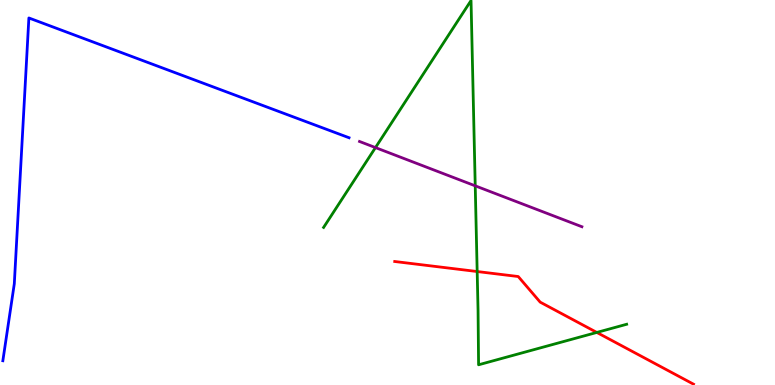[{'lines': ['blue', 'red'], 'intersections': []}, {'lines': ['green', 'red'], 'intersections': [{'x': 6.16, 'y': 2.95}, {'x': 7.7, 'y': 1.37}]}, {'lines': ['purple', 'red'], 'intersections': []}, {'lines': ['blue', 'green'], 'intersections': []}, {'lines': ['blue', 'purple'], 'intersections': []}, {'lines': ['green', 'purple'], 'intersections': [{'x': 4.84, 'y': 6.17}, {'x': 6.13, 'y': 5.17}]}]